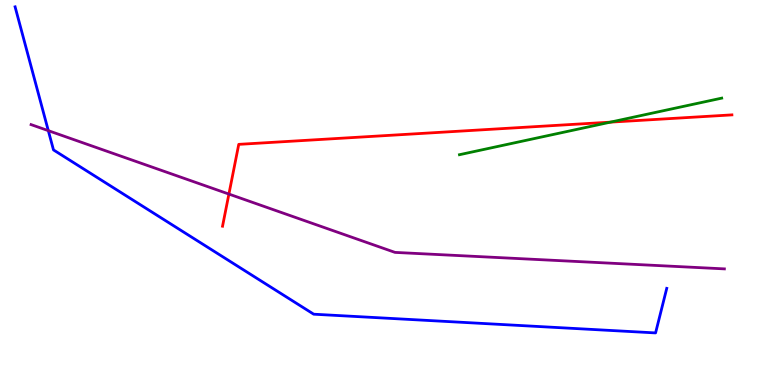[{'lines': ['blue', 'red'], 'intersections': []}, {'lines': ['green', 'red'], 'intersections': [{'x': 7.88, 'y': 6.83}]}, {'lines': ['purple', 'red'], 'intersections': [{'x': 2.95, 'y': 4.96}]}, {'lines': ['blue', 'green'], 'intersections': []}, {'lines': ['blue', 'purple'], 'intersections': [{'x': 0.623, 'y': 6.61}]}, {'lines': ['green', 'purple'], 'intersections': []}]